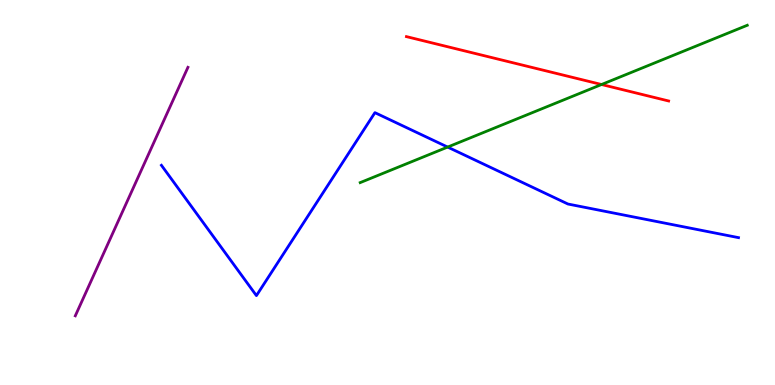[{'lines': ['blue', 'red'], 'intersections': []}, {'lines': ['green', 'red'], 'intersections': [{'x': 7.76, 'y': 7.8}]}, {'lines': ['purple', 'red'], 'intersections': []}, {'lines': ['blue', 'green'], 'intersections': [{'x': 5.78, 'y': 6.18}]}, {'lines': ['blue', 'purple'], 'intersections': []}, {'lines': ['green', 'purple'], 'intersections': []}]